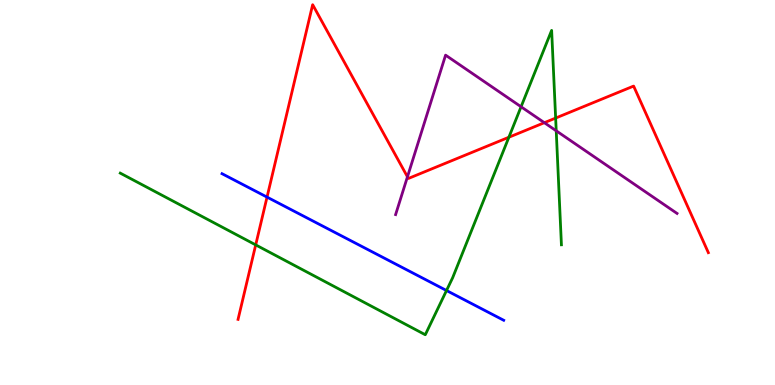[{'lines': ['blue', 'red'], 'intersections': [{'x': 3.45, 'y': 4.88}]}, {'lines': ['green', 'red'], 'intersections': [{'x': 3.3, 'y': 3.64}, {'x': 6.57, 'y': 6.44}, {'x': 7.17, 'y': 6.93}]}, {'lines': ['purple', 'red'], 'intersections': [{'x': 5.26, 'y': 5.41}, {'x': 7.02, 'y': 6.81}]}, {'lines': ['blue', 'green'], 'intersections': [{'x': 5.76, 'y': 2.45}]}, {'lines': ['blue', 'purple'], 'intersections': []}, {'lines': ['green', 'purple'], 'intersections': [{'x': 6.72, 'y': 7.23}, {'x': 7.18, 'y': 6.6}]}]